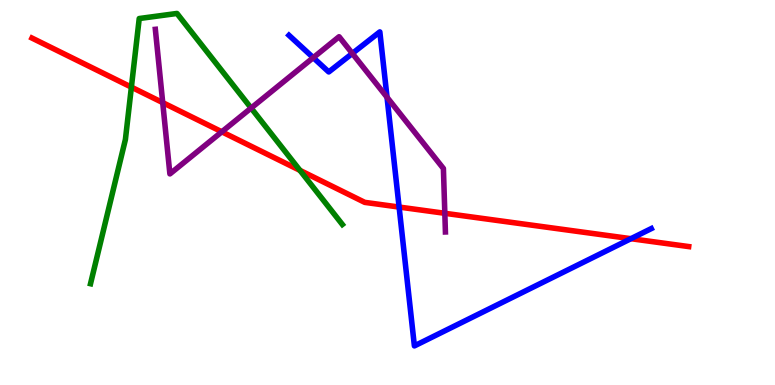[{'lines': ['blue', 'red'], 'intersections': [{'x': 5.15, 'y': 4.62}, {'x': 8.14, 'y': 3.8}]}, {'lines': ['green', 'red'], 'intersections': [{'x': 1.7, 'y': 7.74}, {'x': 3.87, 'y': 5.57}]}, {'lines': ['purple', 'red'], 'intersections': [{'x': 2.1, 'y': 7.33}, {'x': 2.86, 'y': 6.58}, {'x': 5.74, 'y': 4.46}]}, {'lines': ['blue', 'green'], 'intersections': []}, {'lines': ['blue', 'purple'], 'intersections': [{'x': 4.04, 'y': 8.5}, {'x': 4.55, 'y': 8.61}, {'x': 4.99, 'y': 7.47}]}, {'lines': ['green', 'purple'], 'intersections': [{'x': 3.24, 'y': 7.19}]}]